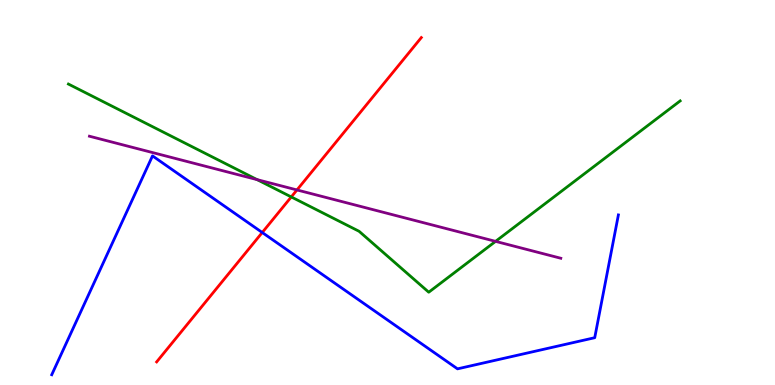[{'lines': ['blue', 'red'], 'intersections': [{'x': 3.38, 'y': 3.96}]}, {'lines': ['green', 'red'], 'intersections': [{'x': 3.76, 'y': 4.88}]}, {'lines': ['purple', 'red'], 'intersections': [{'x': 3.83, 'y': 5.07}]}, {'lines': ['blue', 'green'], 'intersections': []}, {'lines': ['blue', 'purple'], 'intersections': []}, {'lines': ['green', 'purple'], 'intersections': [{'x': 3.32, 'y': 5.33}, {'x': 6.39, 'y': 3.73}]}]